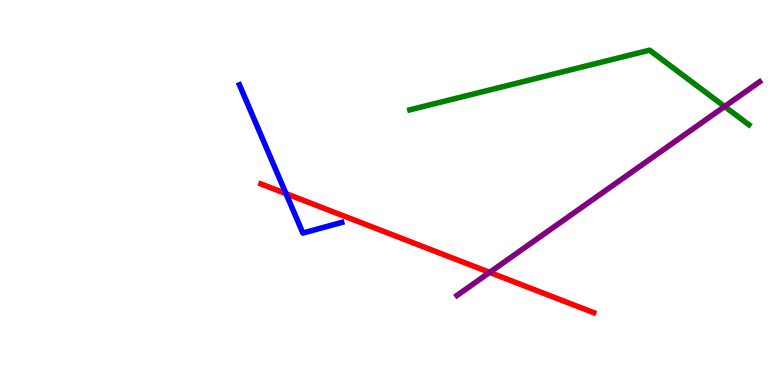[{'lines': ['blue', 'red'], 'intersections': [{'x': 3.69, 'y': 4.97}]}, {'lines': ['green', 'red'], 'intersections': []}, {'lines': ['purple', 'red'], 'intersections': [{'x': 6.32, 'y': 2.92}]}, {'lines': ['blue', 'green'], 'intersections': []}, {'lines': ['blue', 'purple'], 'intersections': []}, {'lines': ['green', 'purple'], 'intersections': [{'x': 9.35, 'y': 7.23}]}]